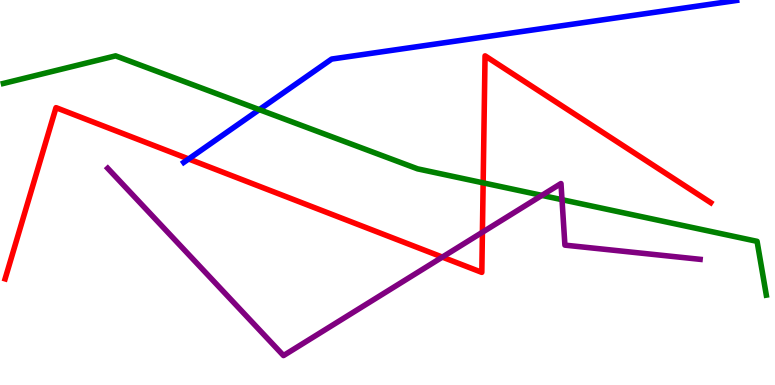[{'lines': ['blue', 'red'], 'intersections': [{'x': 2.43, 'y': 5.87}]}, {'lines': ['green', 'red'], 'intersections': [{'x': 6.23, 'y': 5.25}]}, {'lines': ['purple', 'red'], 'intersections': [{'x': 5.71, 'y': 3.32}, {'x': 6.22, 'y': 3.97}]}, {'lines': ['blue', 'green'], 'intersections': [{'x': 3.35, 'y': 7.15}]}, {'lines': ['blue', 'purple'], 'intersections': []}, {'lines': ['green', 'purple'], 'intersections': [{'x': 6.99, 'y': 4.92}, {'x': 7.25, 'y': 4.81}]}]